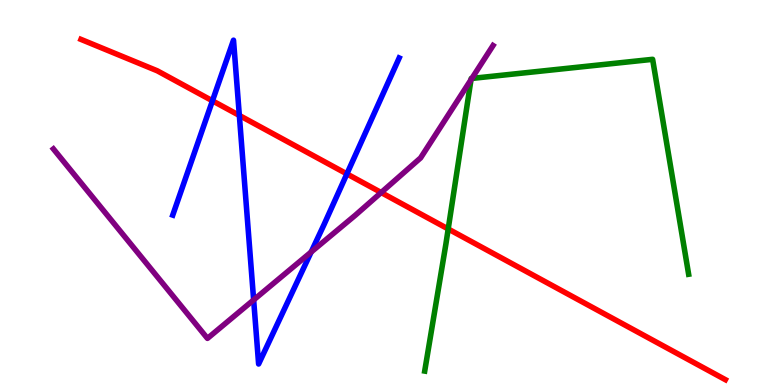[{'lines': ['blue', 'red'], 'intersections': [{'x': 2.74, 'y': 7.38}, {'x': 3.09, 'y': 7.0}, {'x': 4.48, 'y': 5.48}]}, {'lines': ['green', 'red'], 'intersections': [{'x': 5.78, 'y': 4.05}]}, {'lines': ['purple', 'red'], 'intersections': [{'x': 4.92, 'y': 5.0}]}, {'lines': ['blue', 'green'], 'intersections': []}, {'lines': ['blue', 'purple'], 'intersections': [{'x': 3.27, 'y': 2.21}, {'x': 4.01, 'y': 3.45}]}, {'lines': ['green', 'purple'], 'intersections': [{'x': 6.08, 'y': 7.93}, {'x': 6.09, 'y': 7.96}]}]